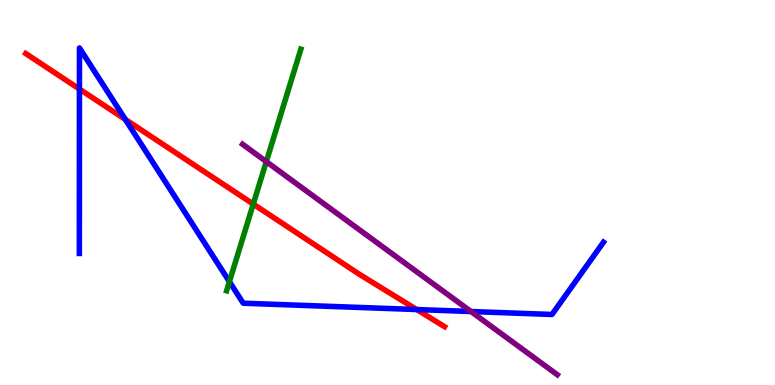[{'lines': ['blue', 'red'], 'intersections': [{'x': 1.02, 'y': 7.69}, {'x': 1.62, 'y': 6.9}, {'x': 5.38, 'y': 1.96}]}, {'lines': ['green', 'red'], 'intersections': [{'x': 3.27, 'y': 4.7}]}, {'lines': ['purple', 'red'], 'intersections': []}, {'lines': ['blue', 'green'], 'intersections': [{'x': 2.96, 'y': 2.68}]}, {'lines': ['blue', 'purple'], 'intersections': [{'x': 6.08, 'y': 1.91}]}, {'lines': ['green', 'purple'], 'intersections': [{'x': 3.44, 'y': 5.8}]}]